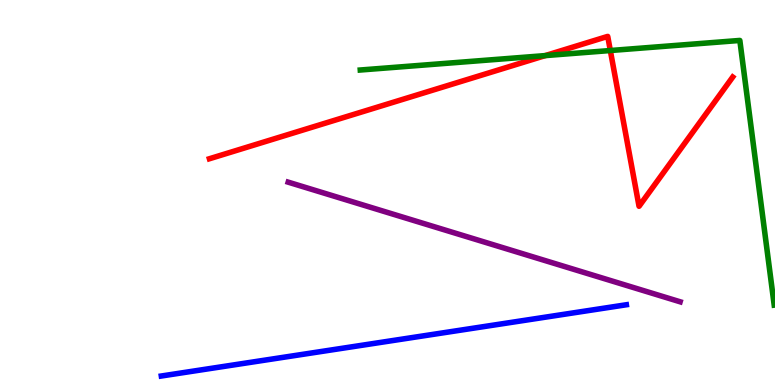[{'lines': ['blue', 'red'], 'intersections': []}, {'lines': ['green', 'red'], 'intersections': [{'x': 7.03, 'y': 8.56}, {'x': 7.88, 'y': 8.69}]}, {'lines': ['purple', 'red'], 'intersections': []}, {'lines': ['blue', 'green'], 'intersections': []}, {'lines': ['blue', 'purple'], 'intersections': []}, {'lines': ['green', 'purple'], 'intersections': []}]